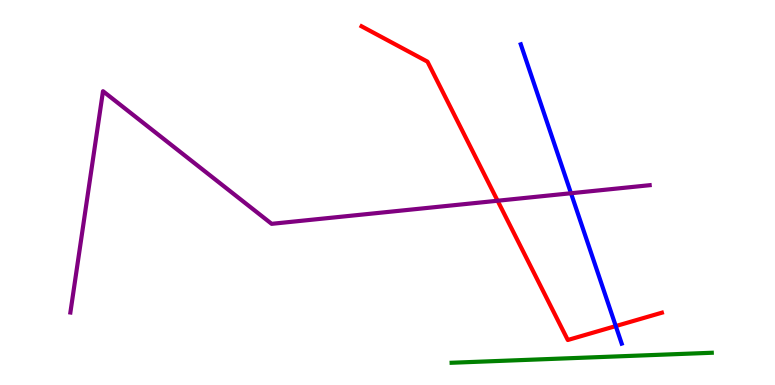[{'lines': ['blue', 'red'], 'intersections': [{'x': 7.95, 'y': 1.53}]}, {'lines': ['green', 'red'], 'intersections': []}, {'lines': ['purple', 'red'], 'intersections': [{'x': 6.42, 'y': 4.79}]}, {'lines': ['blue', 'green'], 'intersections': []}, {'lines': ['blue', 'purple'], 'intersections': [{'x': 7.37, 'y': 4.98}]}, {'lines': ['green', 'purple'], 'intersections': []}]